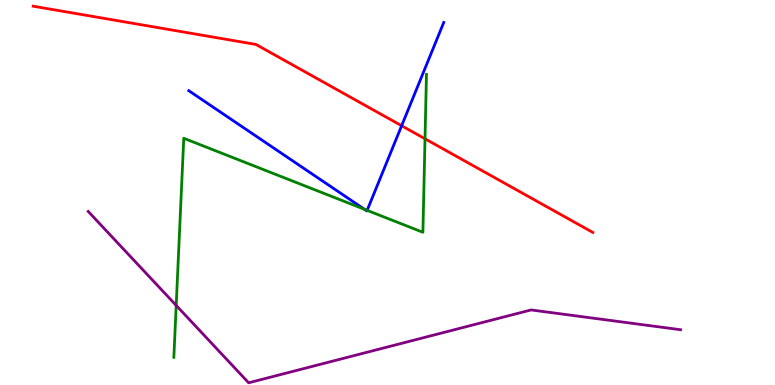[{'lines': ['blue', 'red'], 'intersections': [{'x': 5.18, 'y': 6.73}]}, {'lines': ['green', 'red'], 'intersections': [{'x': 5.48, 'y': 6.4}]}, {'lines': ['purple', 'red'], 'intersections': []}, {'lines': ['blue', 'green'], 'intersections': [{'x': 4.7, 'y': 4.56}, {'x': 4.74, 'y': 4.54}]}, {'lines': ['blue', 'purple'], 'intersections': []}, {'lines': ['green', 'purple'], 'intersections': [{'x': 2.27, 'y': 2.07}]}]